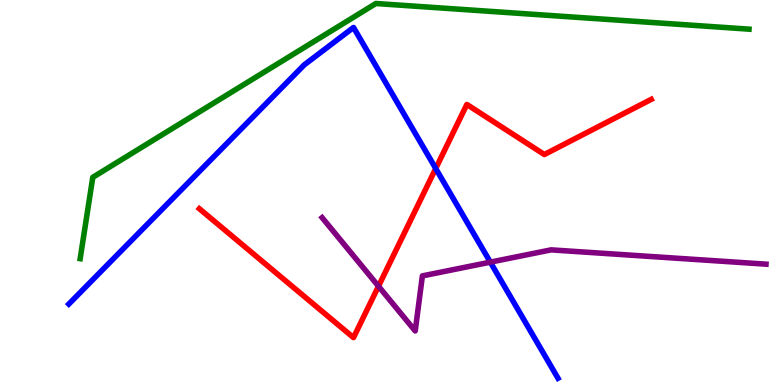[{'lines': ['blue', 'red'], 'intersections': [{'x': 5.62, 'y': 5.62}]}, {'lines': ['green', 'red'], 'intersections': []}, {'lines': ['purple', 'red'], 'intersections': [{'x': 4.88, 'y': 2.57}]}, {'lines': ['blue', 'green'], 'intersections': []}, {'lines': ['blue', 'purple'], 'intersections': [{'x': 6.33, 'y': 3.19}]}, {'lines': ['green', 'purple'], 'intersections': []}]